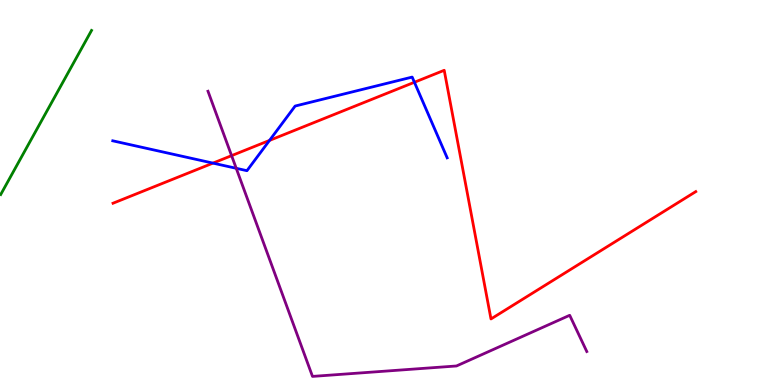[{'lines': ['blue', 'red'], 'intersections': [{'x': 2.75, 'y': 5.76}, {'x': 3.48, 'y': 6.35}, {'x': 5.35, 'y': 7.86}]}, {'lines': ['green', 'red'], 'intersections': []}, {'lines': ['purple', 'red'], 'intersections': [{'x': 2.99, 'y': 5.96}]}, {'lines': ['blue', 'green'], 'intersections': []}, {'lines': ['blue', 'purple'], 'intersections': [{'x': 3.05, 'y': 5.63}]}, {'lines': ['green', 'purple'], 'intersections': []}]